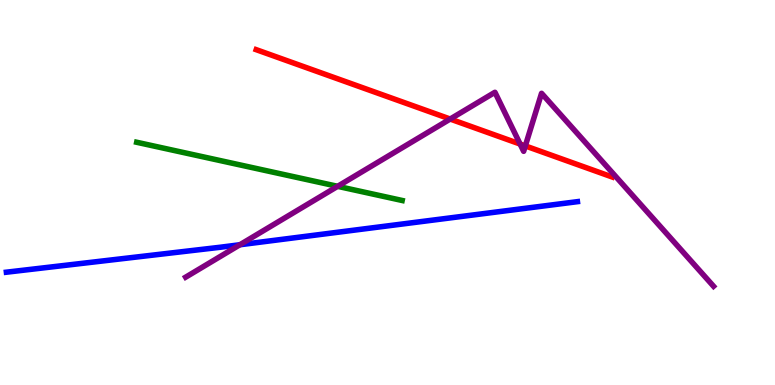[{'lines': ['blue', 'red'], 'intersections': []}, {'lines': ['green', 'red'], 'intersections': []}, {'lines': ['purple', 'red'], 'intersections': [{'x': 5.81, 'y': 6.91}, {'x': 6.71, 'y': 6.26}, {'x': 6.78, 'y': 6.21}]}, {'lines': ['blue', 'green'], 'intersections': []}, {'lines': ['blue', 'purple'], 'intersections': [{'x': 3.1, 'y': 3.64}]}, {'lines': ['green', 'purple'], 'intersections': [{'x': 4.36, 'y': 5.16}]}]